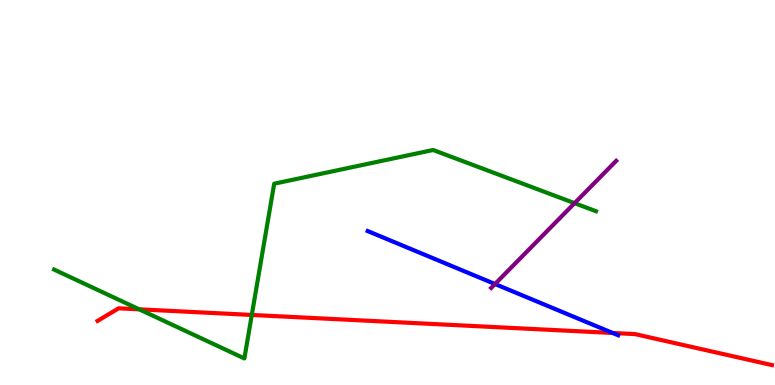[{'lines': ['blue', 'red'], 'intersections': [{'x': 7.91, 'y': 1.35}]}, {'lines': ['green', 'red'], 'intersections': [{'x': 1.8, 'y': 1.97}, {'x': 3.25, 'y': 1.82}]}, {'lines': ['purple', 'red'], 'intersections': []}, {'lines': ['blue', 'green'], 'intersections': []}, {'lines': ['blue', 'purple'], 'intersections': [{'x': 6.39, 'y': 2.62}]}, {'lines': ['green', 'purple'], 'intersections': [{'x': 7.41, 'y': 4.72}]}]